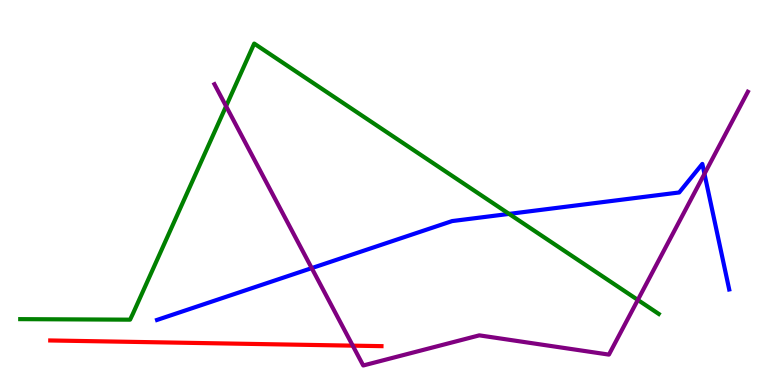[{'lines': ['blue', 'red'], 'intersections': []}, {'lines': ['green', 'red'], 'intersections': []}, {'lines': ['purple', 'red'], 'intersections': [{'x': 4.55, 'y': 1.02}]}, {'lines': ['blue', 'green'], 'intersections': [{'x': 6.57, 'y': 4.44}]}, {'lines': ['blue', 'purple'], 'intersections': [{'x': 4.02, 'y': 3.04}, {'x': 9.09, 'y': 5.48}]}, {'lines': ['green', 'purple'], 'intersections': [{'x': 2.92, 'y': 7.24}, {'x': 8.23, 'y': 2.21}]}]